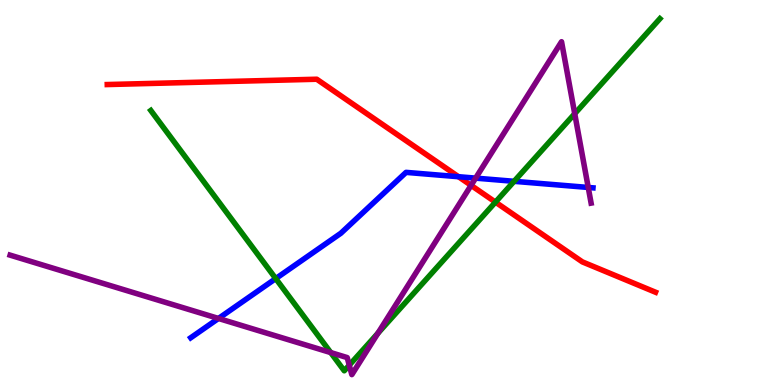[{'lines': ['blue', 'red'], 'intersections': [{'x': 5.92, 'y': 5.41}]}, {'lines': ['green', 'red'], 'intersections': [{'x': 6.39, 'y': 4.75}]}, {'lines': ['purple', 'red'], 'intersections': [{'x': 6.08, 'y': 5.19}]}, {'lines': ['blue', 'green'], 'intersections': [{'x': 3.56, 'y': 2.76}, {'x': 6.63, 'y': 5.29}]}, {'lines': ['blue', 'purple'], 'intersections': [{'x': 2.82, 'y': 1.73}, {'x': 6.14, 'y': 5.37}, {'x': 7.59, 'y': 5.13}]}, {'lines': ['green', 'purple'], 'intersections': [{'x': 4.27, 'y': 0.842}, {'x': 4.51, 'y': 0.515}, {'x': 4.88, 'y': 1.35}, {'x': 7.42, 'y': 7.05}]}]